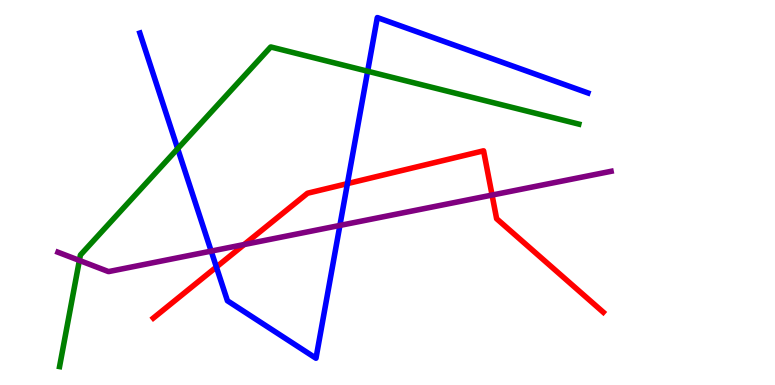[{'lines': ['blue', 'red'], 'intersections': [{'x': 2.79, 'y': 3.06}, {'x': 4.48, 'y': 5.23}]}, {'lines': ['green', 'red'], 'intersections': []}, {'lines': ['purple', 'red'], 'intersections': [{'x': 3.15, 'y': 3.65}, {'x': 6.35, 'y': 4.93}]}, {'lines': ['blue', 'green'], 'intersections': [{'x': 2.29, 'y': 6.14}, {'x': 4.74, 'y': 8.15}]}, {'lines': ['blue', 'purple'], 'intersections': [{'x': 2.72, 'y': 3.48}, {'x': 4.39, 'y': 4.14}]}, {'lines': ['green', 'purple'], 'intersections': [{'x': 1.02, 'y': 3.24}]}]